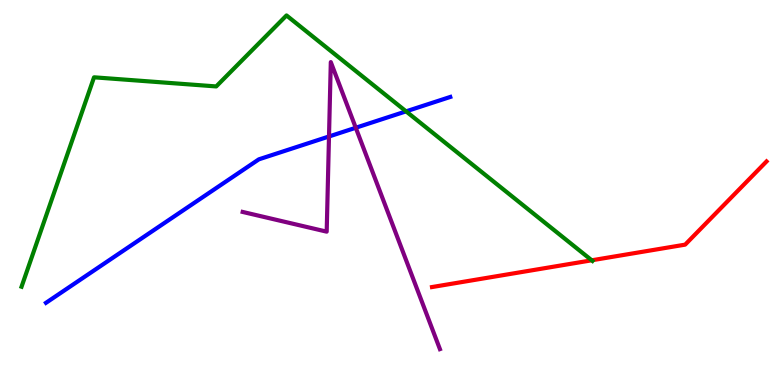[{'lines': ['blue', 'red'], 'intersections': []}, {'lines': ['green', 'red'], 'intersections': [{'x': 7.64, 'y': 3.24}]}, {'lines': ['purple', 'red'], 'intersections': []}, {'lines': ['blue', 'green'], 'intersections': [{'x': 5.24, 'y': 7.11}]}, {'lines': ['blue', 'purple'], 'intersections': [{'x': 4.25, 'y': 6.46}, {'x': 4.59, 'y': 6.68}]}, {'lines': ['green', 'purple'], 'intersections': []}]